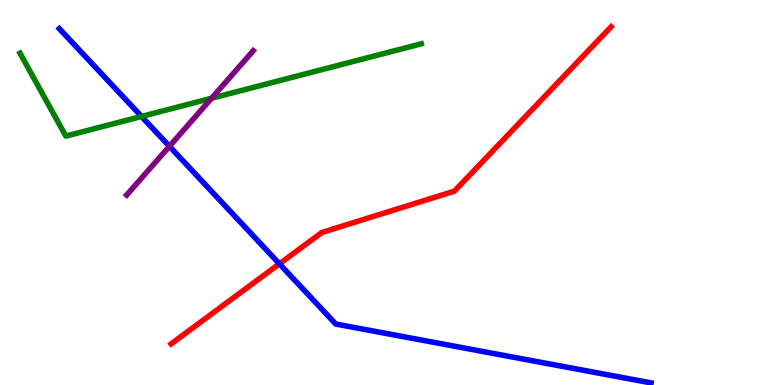[{'lines': ['blue', 'red'], 'intersections': [{'x': 3.61, 'y': 3.15}]}, {'lines': ['green', 'red'], 'intersections': []}, {'lines': ['purple', 'red'], 'intersections': []}, {'lines': ['blue', 'green'], 'intersections': [{'x': 1.83, 'y': 6.98}]}, {'lines': ['blue', 'purple'], 'intersections': [{'x': 2.19, 'y': 6.2}]}, {'lines': ['green', 'purple'], 'intersections': [{'x': 2.73, 'y': 7.45}]}]